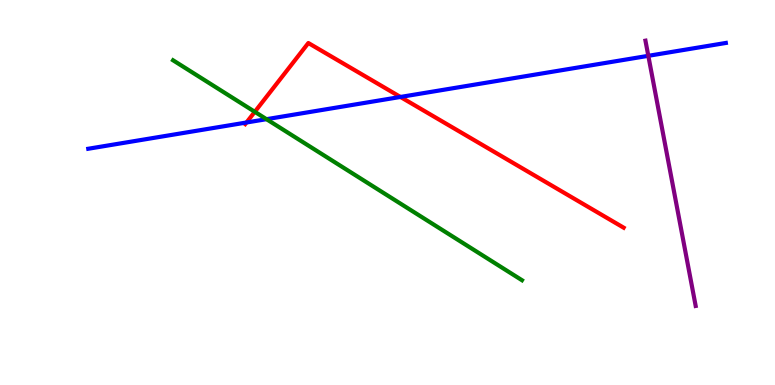[{'lines': ['blue', 'red'], 'intersections': [{'x': 3.18, 'y': 6.82}, {'x': 5.17, 'y': 7.48}]}, {'lines': ['green', 'red'], 'intersections': [{'x': 3.29, 'y': 7.1}]}, {'lines': ['purple', 'red'], 'intersections': []}, {'lines': ['blue', 'green'], 'intersections': [{'x': 3.44, 'y': 6.9}]}, {'lines': ['blue', 'purple'], 'intersections': [{'x': 8.37, 'y': 8.55}]}, {'lines': ['green', 'purple'], 'intersections': []}]